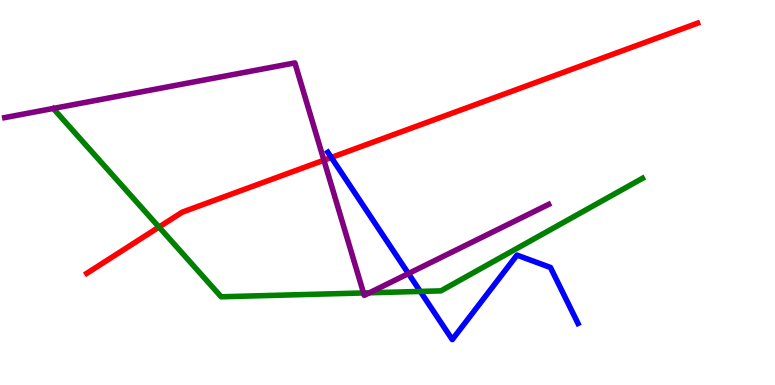[{'lines': ['blue', 'red'], 'intersections': [{'x': 4.27, 'y': 5.91}]}, {'lines': ['green', 'red'], 'intersections': [{'x': 2.05, 'y': 4.1}]}, {'lines': ['purple', 'red'], 'intersections': [{'x': 4.18, 'y': 5.84}]}, {'lines': ['blue', 'green'], 'intersections': [{'x': 5.42, 'y': 2.43}]}, {'lines': ['blue', 'purple'], 'intersections': [{'x': 5.27, 'y': 2.89}]}, {'lines': ['green', 'purple'], 'intersections': [{'x': 4.69, 'y': 2.39}, {'x': 4.77, 'y': 2.4}]}]